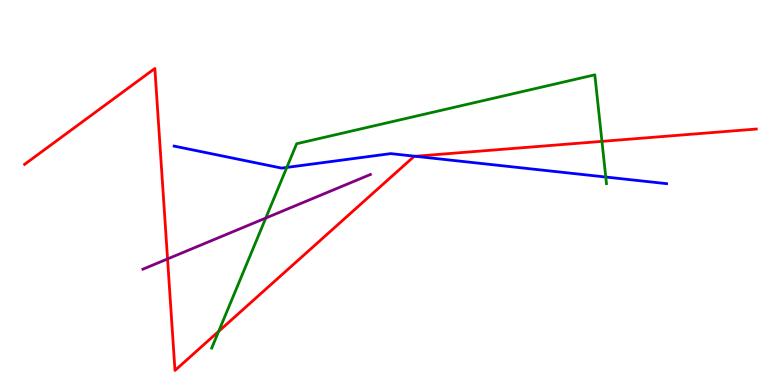[{'lines': ['blue', 'red'], 'intersections': [{'x': 5.36, 'y': 5.94}]}, {'lines': ['green', 'red'], 'intersections': [{'x': 2.82, 'y': 1.39}, {'x': 7.77, 'y': 6.33}]}, {'lines': ['purple', 'red'], 'intersections': [{'x': 2.16, 'y': 3.27}]}, {'lines': ['blue', 'green'], 'intersections': [{'x': 3.7, 'y': 5.65}, {'x': 7.82, 'y': 5.4}]}, {'lines': ['blue', 'purple'], 'intersections': []}, {'lines': ['green', 'purple'], 'intersections': [{'x': 3.43, 'y': 4.34}]}]